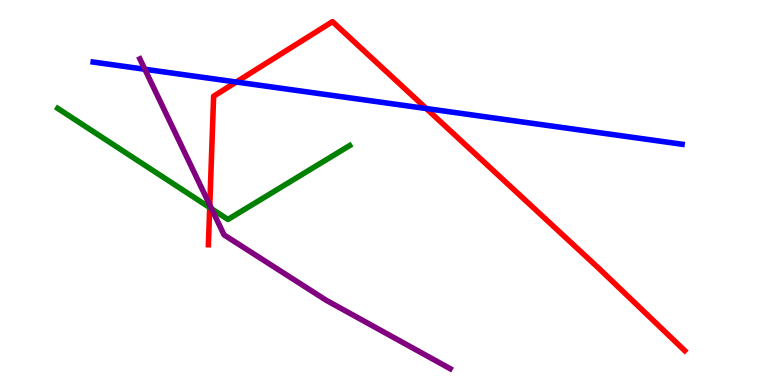[{'lines': ['blue', 'red'], 'intersections': [{'x': 3.05, 'y': 7.87}, {'x': 5.5, 'y': 7.18}]}, {'lines': ['green', 'red'], 'intersections': [{'x': 2.71, 'y': 4.61}]}, {'lines': ['purple', 'red'], 'intersections': [{'x': 2.71, 'y': 4.67}]}, {'lines': ['blue', 'green'], 'intersections': []}, {'lines': ['blue', 'purple'], 'intersections': [{'x': 1.87, 'y': 8.2}]}, {'lines': ['green', 'purple'], 'intersections': [{'x': 2.73, 'y': 4.58}]}]